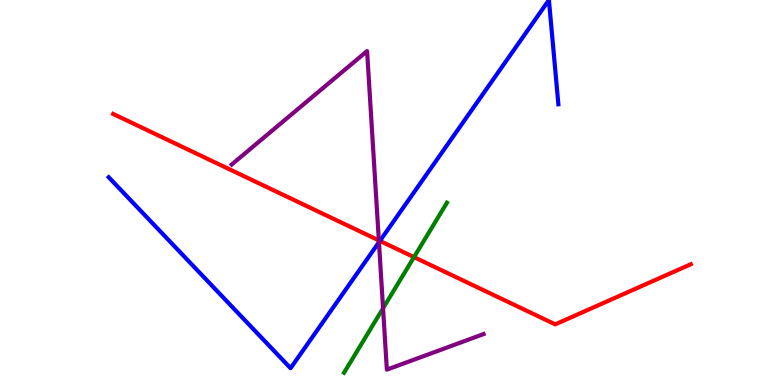[{'lines': ['blue', 'red'], 'intersections': [{'x': 4.9, 'y': 3.74}]}, {'lines': ['green', 'red'], 'intersections': [{'x': 5.34, 'y': 3.32}]}, {'lines': ['purple', 'red'], 'intersections': [{'x': 4.89, 'y': 3.76}]}, {'lines': ['blue', 'green'], 'intersections': []}, {'lines': ['blue', 'purple'], 'intersections': [{'x': 4.89, 'y': 3.71}]}, {'lines': ['green', 'purple'], 'intersections': [{'x': 4.94, 'y': 1.99}]}]